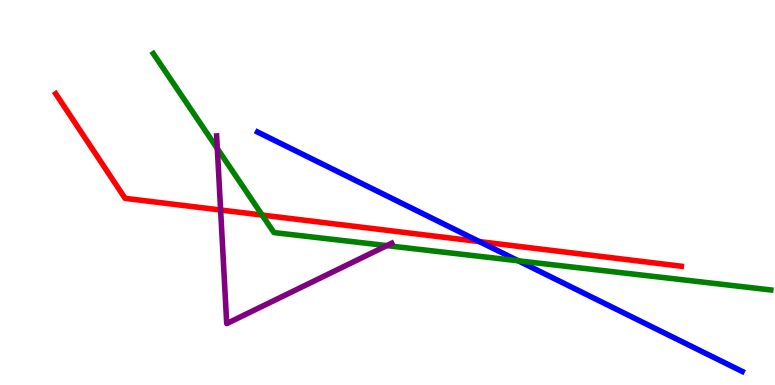[{'lines': ['blue', 'red'], 'intersections': [{'x': 6.19, 'y': 3.73}]}, {'lines': ['green', 'red'], 'intersections': [{'x': 3.38, 'y': 4.41}]}, {'lines': ['purple', 'red'], 'intersections': [{'x': 2.85, 'y': 4.55}]}, {'lines': ['blue', 'green'], 'intersections': [{'x': 6.69, 'y': 3.23}]}, {'lines': ['blue', 'purple'], 'intersections': []}, {'lines': ['green', 'purple'], 'intersections': [{'x': 2.8, 'y': 6.14}, {'x': 4.99, 'y': 3.62}]}]